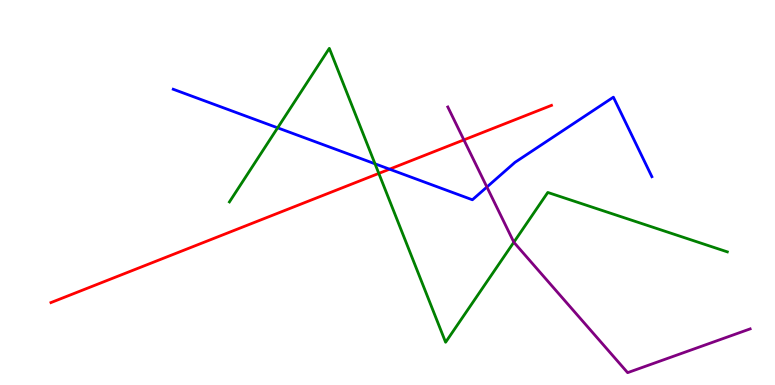[{'lines': ['blue', 'red'], 'intersections': [{'x': 5.03, 'y': 5.61}]}, {'lines': ['green', 'red'], 'intersections': [{'x': 4.89, 'y': 5.5}]}, {'lines': ['purple', 'red'], 'intersections': [{'x': 5.99, 'y': 6.37}]}, {'lines': ['blue', 'green'], 'intersections': [{'x': 3.58, 'y': 6.68}, {'x': 4.84, 'y': 5.75}]}, {'lines': ['blue', 'purple'], 'intersections': [{'x': 6.28, 'y': 5.14}]}, {'lines': ['green', 'purple'], 'intersections': [{'x': 6.63, 'y': 3.71}]}]